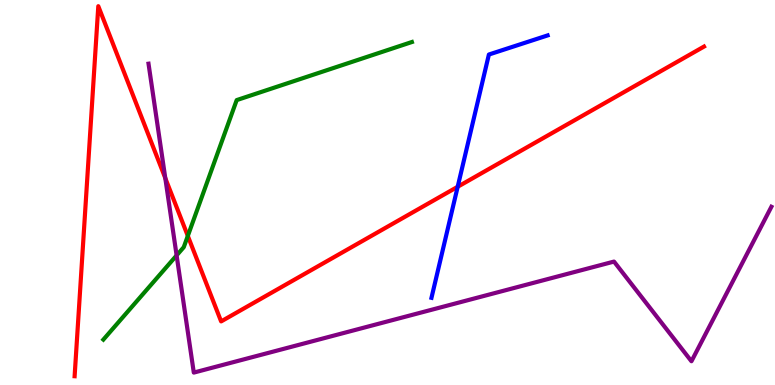[{'lines': ['blue', 'red'], 'intersections': [{'x': 5.91, 'y': 5.15}]}, {'lines': ['green', 'red'], 'intersections': [{'x': 2.42, 'y': 3.87}]}, {'lines': ['purple', 'red'], 'intersections': [{'x': 2.13, 'y': 5.37}]}, {'lines': ['blue', 'green'], 'intersections': []}, {'lines': ['blue', 'purple'], 'intersections': []}, {'lines': ['green', 'purple'], 'intersections': [{'x': 2.28, 'y': 3.37}]}]